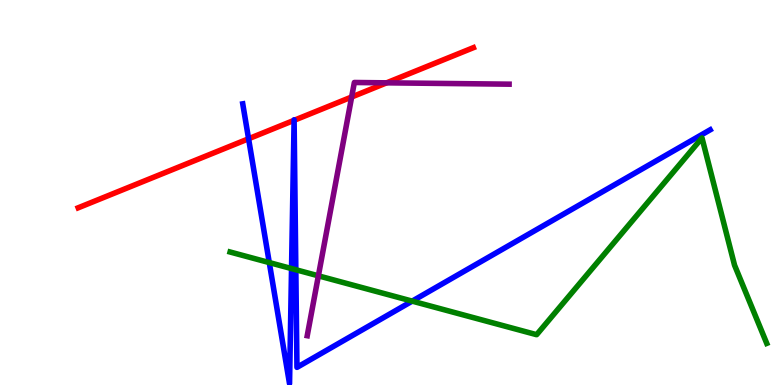[{'lines': ['blue', 'red'], 'intersections': [{'x': 3.21, 'y': 6.4}, {'x': 3.79, 'y': 6.87}, {'x': 3.79, 'y': 6.87}]}, {'lines': ['green', 'red'], 'intersections': []}, {'lines': ['purple', 'red'], 'intersections': [{'x': 4.54, 'y': 7.48}, {'x': 4.99, 'y': 7.85}]}, {'lines': ['blue', 'green'], 'intersections': [{'x': 3.47, 'y': 3.18}, {'x': 3.76, 'y': 3.02}, {'x': 3.82, 'y': 2.99}, {'x': 5.32, 'y': 2.18}]}, {'lines': ['blue', 'purple'], 'intersections': []}, {'lines': ['green', 'purple'], 'intersections': [{'x': 4.11, 'y': 2.84}]}]